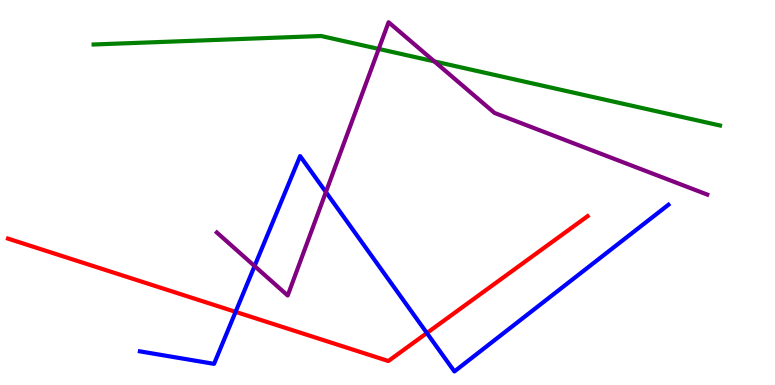[{'lines': ['blue', 'red'], 'intersections': [{'x': 3.04, 'y': 1.9}, {'x': 5.51, 'y': 1.35}]}, {'lines': ['green', 'red'], 'intersections': []}, {'lines': ['purple', 'red'], 'intersections': []}, {'lines': ['blue', 'green'], 'intersections': []}, {'lines': ['blue', 'purple'], 'intersections': [{'x': 3.28, 'y': 3.09}, {'x': 4.21, 'y': 5.01}]}, {'lines': ['green', 'purple'], 'intersections': [{'x': 4.89, 'y': 8.73}, {'x': 5.6, 'y': 8.41}]}]